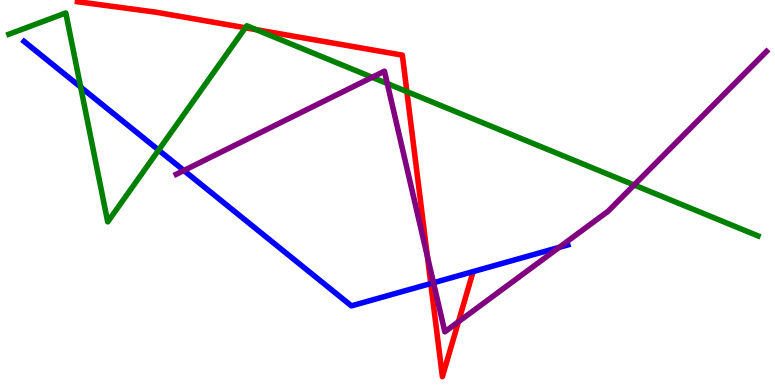[{'lines': ['blue', 'red'], 'intersections': [{'x': 5.56, 'y': 2.64}]}, {'lines': ['green', 'red'], 'intersections': [{'x': 3.17, 'y': 9.28}, {'x': 3.31, 'y': 9.23}, {'x': 5.25, 'y': 7.62}]}, {'lines': ['purple', 'red'], 'intersections': [{'x': 5.52, 'y': 3.33}, {'x': 5.92, 'y': 1.64}]}, {'lines': ['blue', 'green'], 'intersections': [{'x': 1.04, 'y': 7.74}, {'x': 2.05, 'y': 6.1}]}, {'lines': ['blue', 'purple'], 'intersections': [{'x': 2.37, 'y': 5.57}, {'x': 5.59, 'y': 2.66}, {'x': 7.22, 'y': 3.58}]}, {'lines': ['green', 'purple'], 'intersections': [{'x': 4.8, 'y': 7.99}, {'x': 5.0, 'y': 7.83}, {'x': 8.18, 'y': 5.2}]}]